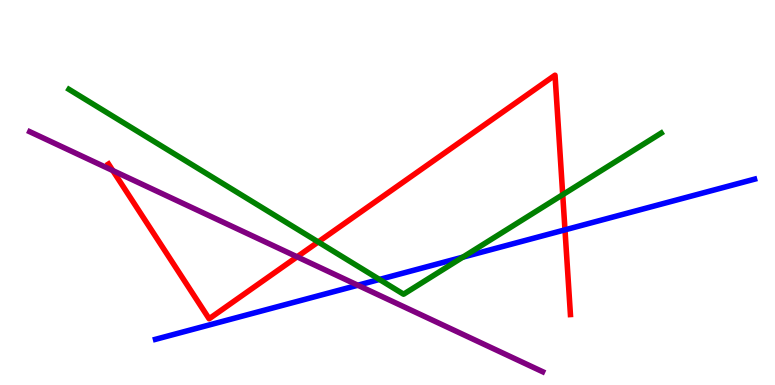[{'lines': ['blue', 'red'], 'intersections': [{'x': 7.29, 'y': 4.03}]}, {'lines': ['green', 'red'], 'intersections': [{'x': 4.11, 'y': 3.72}, {'x': 7.26, 'y': 4.94}]}, {'lines': ['purple', 'red'], 'intersections': [{'x': 1.46, 'y': 5.57}, {'x': 3.83, 'y': 3.33}]}, {'lines': ['blue', 'green'], 'intersections': [{'x': 4.9, 'y': 2.74}, {'x': 5.97, 'y': 3.32}]}, {'lines': ['blue', 'purple'], 'intersections': [{'x': 4.62, 'y': 2.59}]}, {'lines': ['green', 'purple'], 'intersections': []}]